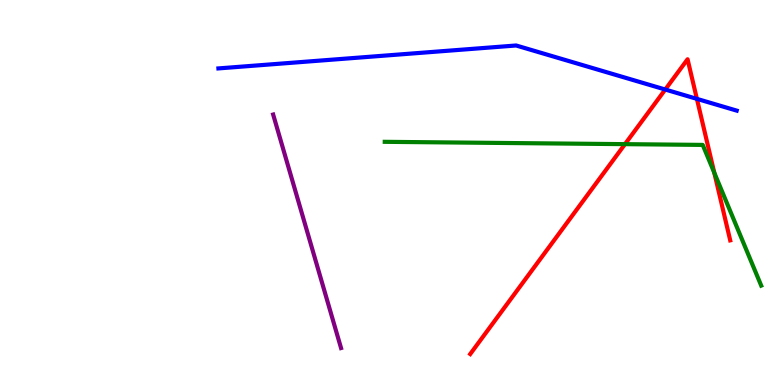[{'lines': ['blue', 'red'], 'intersections': [{'x': 8.58, 'y': 7.67}, {'x': 8.99, 'y': 7.43}]}, {'lines': ['green', 'red'], 'intersections': [{'x': 8.06, 'y': 6.26}, {'x': 9.22, 'y': 5.51}]}, {'lines': ['purple', 'red'], 'intersections': []}, {'lines': ['blue', 'green'], 'intersections': []}, {'lines': ['blue', 'purple'], 'intersections': []}, {'lines': ['green', 'purple'], 'intersections': []}]